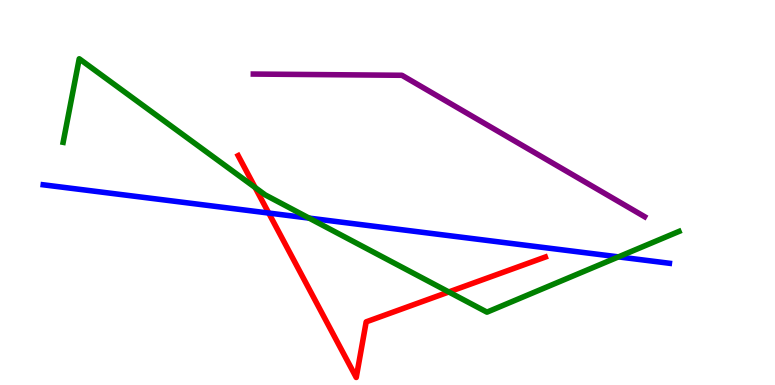[{'lines': ['blue', 'red'], 'intersections': [{'x': 3.47, 'y': 4.47}]}, {'lines': ['green', 'red'], 'intersections': [{'x': 3.29, 'y': 5.13}, {'x': 5.79, 'y': 2.42}]}, {'lines': ['purple', 'red'], 'intersections': []}, {'lines': ['blue', 'green'], 'intersections': [{'x': 3.99, 'y': 4.33}, {'x': 7.98, 'y': 3.33}]}, {'lines': ['blue', 'purple'], 'intersections': []}, {'lines': ['green', 'purple'], 'intersections': []}]